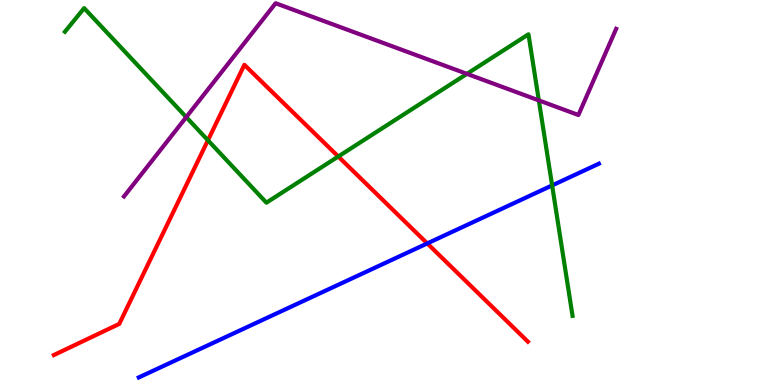[{'lines': ['blue', 'red'], 'intersections': [{'x': 5.51, 'y': 3.68}]}, {'lines': ['green', 'red'], 'intersections': [{'x': 2.68, 'y': 6.36}, {'x': 4.36, 'y': 5.93}]}, {'lines': ['purple', 'red'], 'intersections': []}, {'lines': ['blue', 'green'], 'intersections': [{'x': 7.12, 'y': 5.18}]}, {'lines': ['blue', 'purple'], 'intersections': []}, {'lines': ['green', 'purple'], 'intersections': [{'x': 2.4, 'y': 6.96}, {'x': 6.02, 'y': 8.08}, {'x': 6.95, 'y': 7.39}]}]